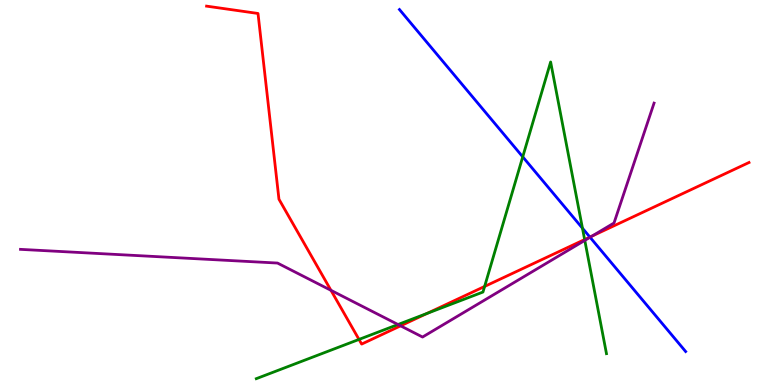[{'lines': ['blue', 'red'], 'intersections': [{'x': 7.61, 'y': 3.84}]}, {'lines': ['green', 'red'], 'intersections': [{'x': 4.63, 'y': 1.18}, {'x': 5.51, 'y': 1.86}, {'x': 6.25, 'y': 2.56}, {'x': 7.54, 'y': 3.78}]}, {'lines': ['purple', 'red'], 'intersections': [{'x': 4.27, 'y': 2.46}, {'x': 5.17, 'y': 1.54}, {'x': 7.64, 'y': 3.87}]}, {'lines': ['blue', 'green'], 'intersections': [{'x': 6.74, 'y': 5.93}, {'x': 7.52, 'y': 4.07}]}, {'lines': ['blue', 'purple'], 'intersections': [{'x': 7.61, 'y': 3.84}]}, {'lines': ['green', 'purple'], 'intersections': [{'x': 5.14, 'y': 1.57}, {'x': 7.55, 'y': 3.76}]}]